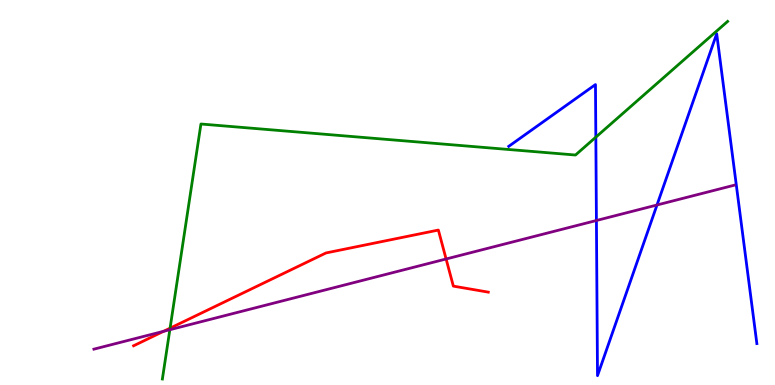[{'lines': ['blue', 'red'], 'intersections': []}, {'lines': ['green', 'red'], 'intersections': [{'x': 2.19, 'y': 1.48}]}, {'lines': ['purple', 'red'], 'intersections': [{'x': 2.11, 'y': 1.39}, {'x': 5.76, 'y': 3.27}]}, {'lines': ['blue', 'green'], 'intersections': [{'x': 7.69, 'y': 6.44}]}, {'lines': ['blue', 'purple'], 'intersections': [{'x': 7.7, 'y': 4.27}, {'x': 8.48, 'y': 4.68}]}, {'lines': ['green', 'purple'], 'intersections': [{'x': 2.19, 'y': 1.44}]}]